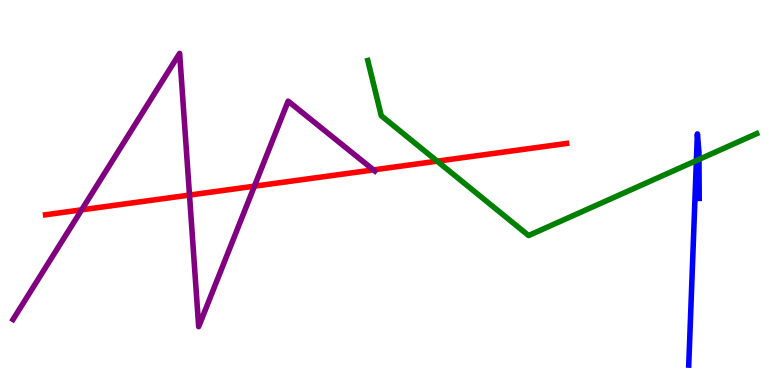[{'lines': ['blue', 'red'], 'intersections': []}, {'lines': ['green', 'red'], 'intersections': [{'x': 5.64, 'y': 5.81}]}, {'lines': ['purple', 'red'], 'intersections': [{'x': 1.05, 'y': 4.55}, {'x': 2.45, 'y': 4.93}, {'x': 3.28, 'y': 5.16}, {'x': 4.82, 'y': 5.59}]}, {'lines': ['blue', 'green'], 'intersections': [{'x': 8.99, 'y': 5.83}, {'x': 9.02, 'y': 5.86}]}, {'lines': ['blue', 'purple'], 'intersections': []}, {'lines': ['green', 'purple'], 'intersections': []}]